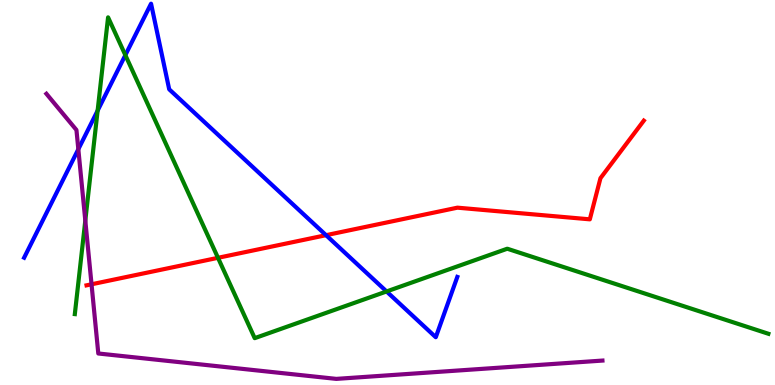[{'lines': ['blue', 'red'], 'intersections': [{'x': 4.21, 'y': 3.89}]}, {'lines': ['green', 'red'], 'intersections': [{'x': 2.81, 'y': 3.3}]}, {'lines': ['purple', 'red'], 'intersections': [{'x': 1.18, 'y': 2.62}]}, {'lines': ['blue', 'green'], 'intersections': [{'x': 1.26, 'y': 7.13}, {'x': 1.62, 'y': 8.57}, {'x': 4.99, 'y': 2.43}]}, {'lines': ['blue', 'purple'], 'intersections': [{'x': 1.01, 'y': 6.12}]}, {'lines': ['green', 'purple'], 'intersections': [{'x': 1.1, 'y': 4.27}]}]